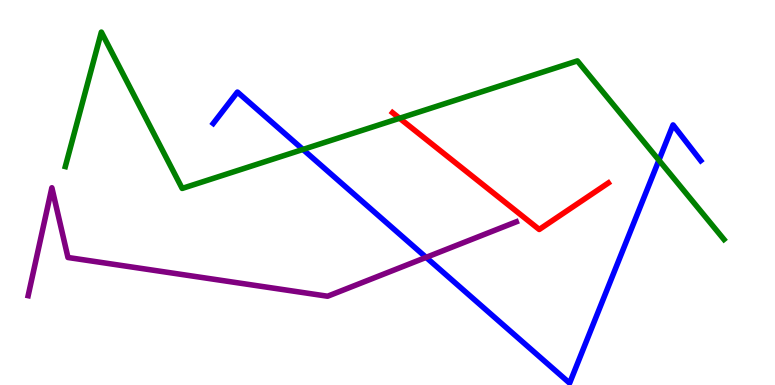[{'lines': ['blue', 'red'], 'intersections': []}, {'lines': ['green', 'red'], 'intersections': [{'x': 5.16, 'y': 6.93}]}, {'lines': ['purple', 'red'], 'intersections': []}, {'lines': ['blue', 'green'], 'intersections': [{'x': 3.91, 'y': 6.12}, {'x': 8.5, 'y': 5.84}]}, {'lines': ['blue', 'purple'], 'intersections': [{'x': 5.5, 'y': 3.32}]}, {'lines': ['green', 'purple'], 'intersections': []}]